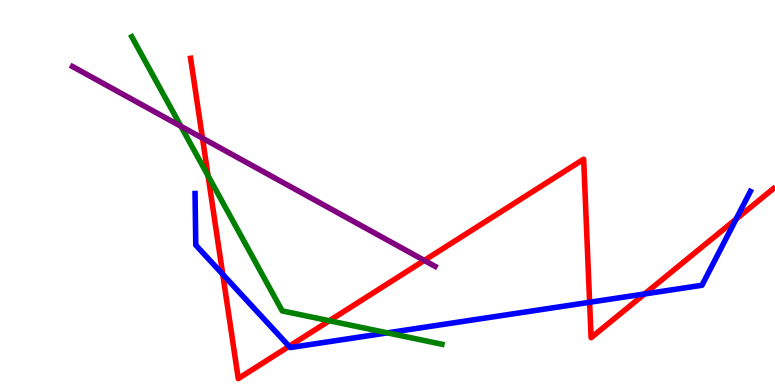[{'lines': ['blue', 'red'], 'intersections': [{'x': 2.87, 'y': 2.87}, {'x': 3.73, 'y': 1.01}, {'x': 7.61, 'y': 2.15}, {'x': 8.32, 'y': 2.36}, {'x': 9.5, 'y': 4.31}]}, {'lines': ['green', 'red'], 'intersections': [{'x': 2.69, 'y': 5.43}, {'x': 4.25, 'y': 1.67}]}, {'lines': ['purple', 'red'], 'intersections': [{'x': 2.61, 'y': 6.41}, {'x': 5.48, 'y': 3.24}]}, {'lines': ['blue', 'green'], 'intersections': [{'x': 5.0, 'y': 1.35}]}, {'lines': ['blue', 'purple'], 'intersections': []}, {'lines': ['green', 'purple'], 'intersections': [{'x': 2.33, 'y': 6.72}]}]